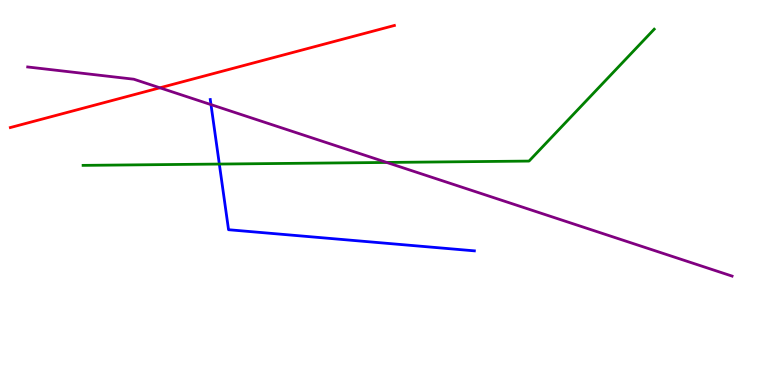[{'lines': ['blue', 'red'], 'intersections': []}, {'lines': ['green', 'red'], 'intersections': []}, {'lines': ['purple', 'red'], 'intersections': [{'x': 2.06, 'y': 7.72}]}, {'lines': ['blue', 'green'], 'intersections': [{'x': 2.83, 'y': 5.74}]}, {'lines': ['blue', 'purple'], 'intersections': [{'x': 2.72, 'y': 7.28}]}, {'lines': ['green', 'purple'], 'intersections': [{'x': 4.99, 'y': 5.78}]}]